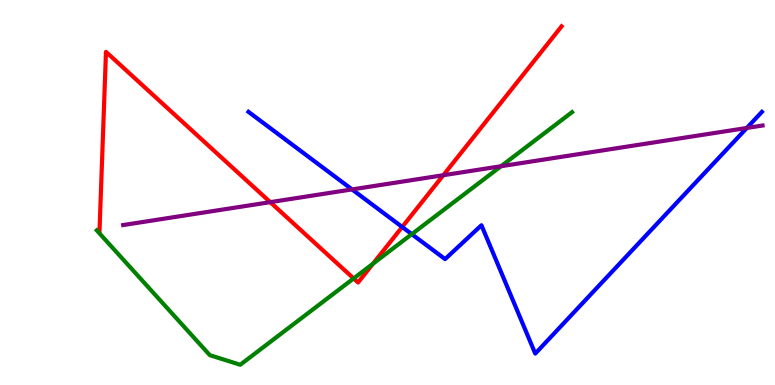[{'lines': ['blue', 'red'], 'intersections': [{'x': 5.19, 'y': 4.1}]}, {'lines': ['green', 'red'], 'intersections': [{'x': 4.56, 'y': 2.77}, {'x': 4.81, 'y': 3.15}]}, {'lines': ['purple', 'red'], 'intersections': [{'x': 3.49, 'y': 4.75}, {'x': 5.72, 'y': 5.45}]}, {'lines': ['blue', 'green'], 'intersections': [{'x': 5.31, 'y': 3.92}]}, {'lines': ['blue', 'purple'], 'intersections': [{'x': 4.54, 'y': 5.08}, {'x': 9.64, 'y': 6.68}]}, {'lines': ['green', 'purple'], 'intersections': [{'x': 6.46, 'y': 5.68}]}]